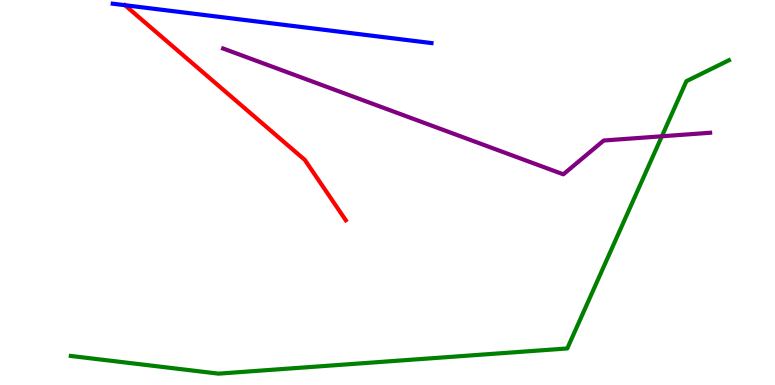[{'lines': ['blue', 'red'], 'intersections': [{'x': 1.61, 'y': 9.86}]}, {'lines': ['green', 'red'], 'intersections': []}, {'lines': ['purple', 'red'], 'intersections': []}, {'lines': ['blue', 'green'], 'intersections': []}, {'lines': ['blue', 'purple'], 'intersections': []}, {'lines': ['green', 'purple'], 'intersections': [{'x': 8.54, 'y': 6.46}]}]